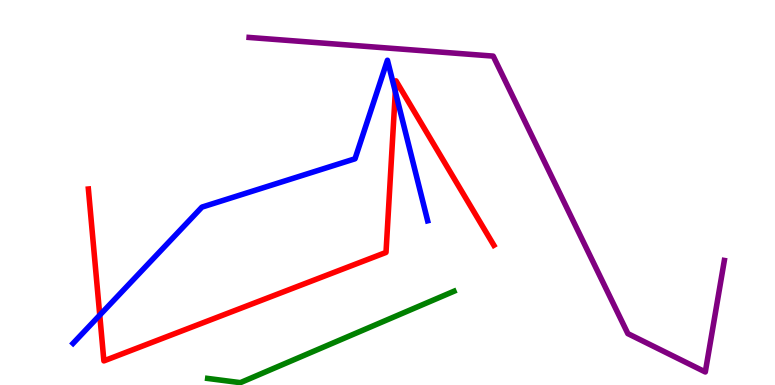[{'lines': ['blue', 'red'], 'intersections': [{'x': 1.29, 'y': 1.81}, {'x': 5.1, 'y': 7.62}]}, {'lines': ['green', 'red'], 'intersections': []}, {'lines': ['purple', 'red'], 'intersections': []}, {'lines': ['blue', 'green'], 'intersections': []}, {'lines': ['blue', 'purple'], 'intersections': []}, {'lines': ['green', 'purple'], 'intersections': []}]